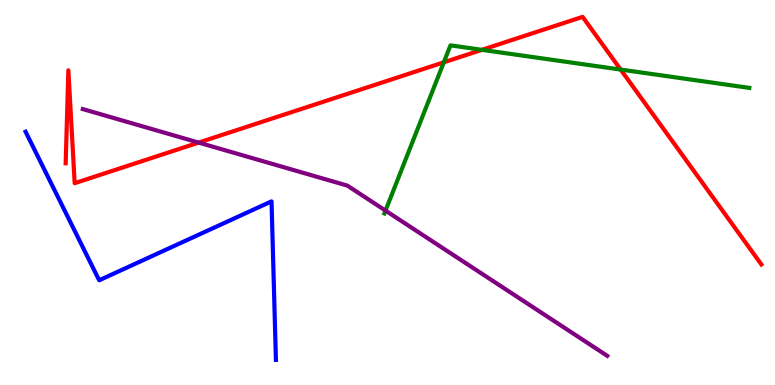[{'lines': ['blue', 'red'], 'intersections': []}, {'lines': ['green', 'red'], 'intersections': [{'x': 5.73, 'y': 8.38}, {'x': 6.22, 'y': 8.71}, {'x': 8.01, 'y': 8.19}]}, {'lines': ['purple', 'red'], 'intersections': [{'x': 2.56, 'y': 6.3}]}, {'lines': ['blue', 'green'], 'intersections': []}, {'lines': ['blue', 'purple'], 'intersections': []}, {'lines': ['green', 'purple'], 'intersections': [{'x': 4.97, 'y': 4.53}]}]